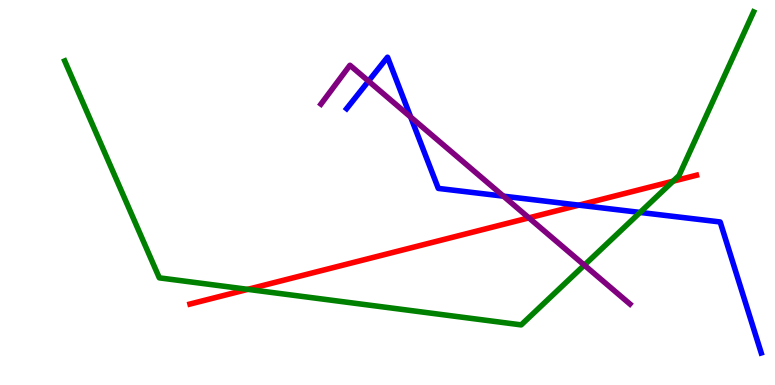[{'lines': ['blue', 'red'], 'intersections': [{'x': 7.47, 'y': 4.67}]}, {'lines': ['green', 'red'], 'intersections': [{'x': 3.2, 'y': 2.48}, {'x': 8.68, 'y': 5.29}]}, {'lines': ['purple', 'red'], 'intersections': [{'x': 6.82, 'y': 4.34}]}, {'lines': ['blue', 'green'], 'intersections': [{'x': 8.26, 'y': 4.48}]}, {'lines': ['blue', 'purple'], 'intersections': [{'x': 4.76, 'y': 7.89}, {'x': 5.3, 'y': 6.96}, {'x': 6.5, 'y': 4.9}]}, {'lines': ['green', 'purple'], 'intersections': [{'x': 7.54, 'y': 3.11}]}]